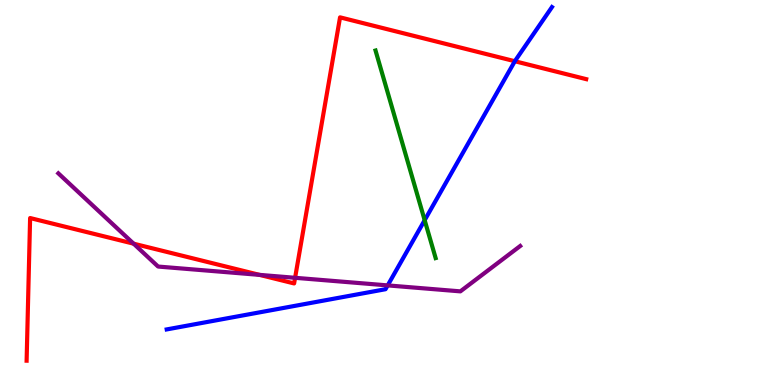[{'lines': ['blue', 'red'], 'intersections': [{'x': 6.64, 'y': 8.41}]}, {'lines': ['green', 'red'], 'intersections': []}, {'lines': ['purple', 'red'], 'intersections': [{'x': 1.72, 'y': 3.67}, {'x': 3.35, 'y': 2.86}, {'x': 3.81, 'y': 2.78}]}, {'lines': ['blue', 'green'], 'intersections': [{'x': 5.48, 'y': 4.28}]}, {'lines': ['blue', 'purple'], 'intersections': [{'x': 5.0, 'y': 2.59}]}, {'lines': ['green', 'purple'], 'intersections': []}]